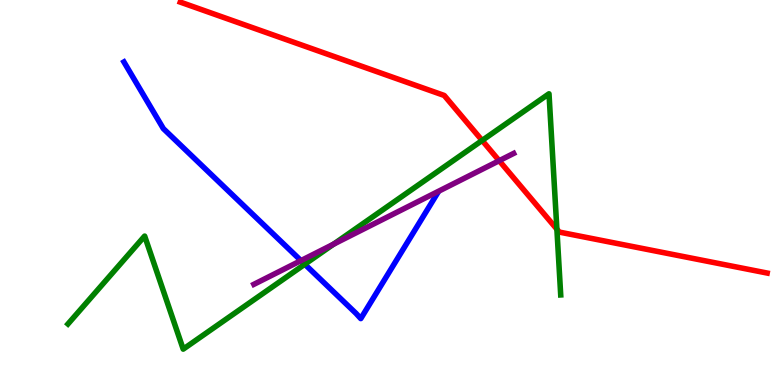[{'lines': ['blue', 'red'], 'intersections': []}, {'lines': ['green', 'red'], 'intersections': [{'x': 6.22, 'y': 6.35}, {'x': 7.19, 'y': 4.05}]}, {'lines': ['purple', 'red'], 'intersections': [{'x': 6.44, 'y': 5.83}]}, {'lines': ['blue', 'green'], 'intersections': [{'x': 3.93, 'y': 3.14}]}, {'lines': ['blue', 'purple'], 'intersections': [{'x': 3.88, 'y': 3.23}]}, {'lines': ['green', 'purple'], 'intersections': [{'x': 4.3, 'y': 3.66}]}]